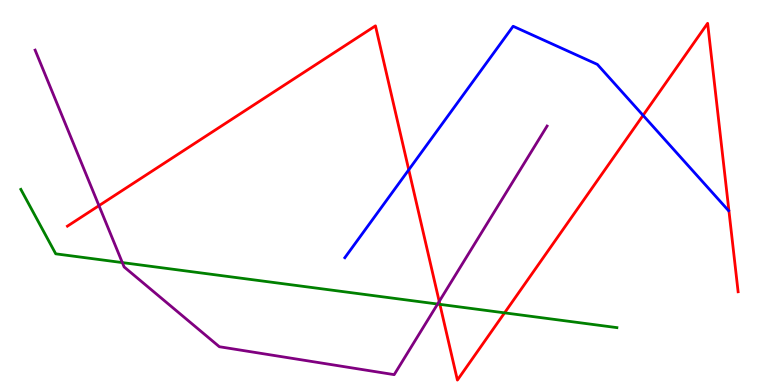[{'lines': ['blue', 'red'], 'intersections': [{'x': 5.27, 'y': 5.59}, {'x': 8.3, 'y': 7.0}]}, {'lines': ['green', 'red'], 'intersections': [{'x': 5.68, 'y': 2.09}, {'x': 6.51, 'y': 1.87}]}, {'lines': ['purple', 'red'], 'intersections': [{'x': 1.28, 'y': 4.66}, {'x': 5.67, 'y': 2.17}]}, {'lines': ['blue', 'green'], 'intersections': []}, {'lines': ['blue', 'purple'], 'intersections': []}, {'lines': ['green', 'purple'], 'intersections': [{'x': 1.58, 'y': 3.18}, {'x': 5.65, 'y': 2.1}]}]